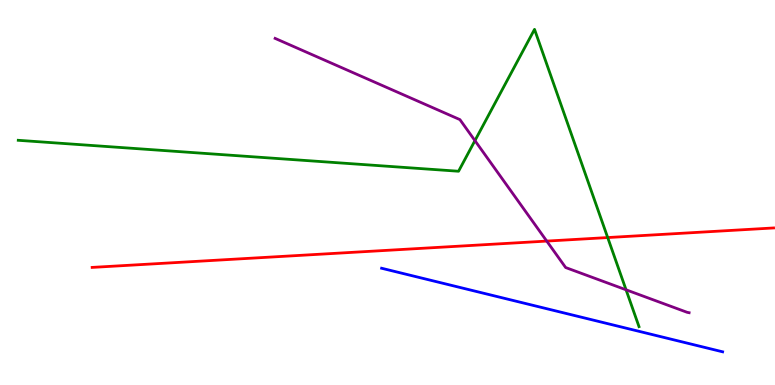[{'lines': ['blue', 'red'], 'intersections': []}, {'lines': ['green', 'red'], 'intersections': [{'x': 7.84, 'y': 3.83}]}, {'lines': ['purple', 'red'], 'intersections': [{'x': 7.05, 'y': 3.74}]}, {'lines': ['blue', 'green'], 'intersections': []}, {'lines': ['blue', 'purple'], 'intersections': []}, {'lines': ['green', 'purple'], 'intersections': [{'x': 6.13, 'y': 6.35}, {'x': 8.08, 'y': 2.47}]}]